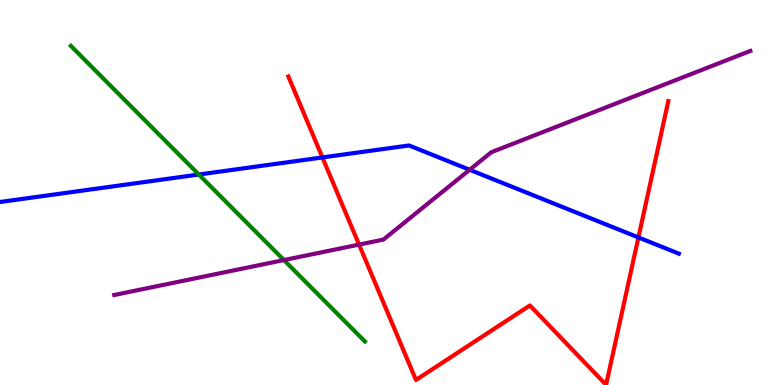[{'lines': ['blue', 'red'], 'intersections': [{'x': 4.16, 'y': 5.91}, {'x': 8.24, 'y': 3.83}]}, {'lines': ['green', 'red'], 'intersections': []}, {'lines': ['purple', 'red'], 'intersections': [{'x': 4.63, 'y': 3.65}]}, {'lines': ['blue', 'green'], 'intersections': [{'x': 2.57, 'y': 5.47}]}, {'lines': ['blue', 'purple'], 'intersections': [{'x': 6.06, 'y': 5.59}]}, {'lines': ['green', 'purple'], 'intersections': [{'x': 3.66, 'y': 3.25}]}]